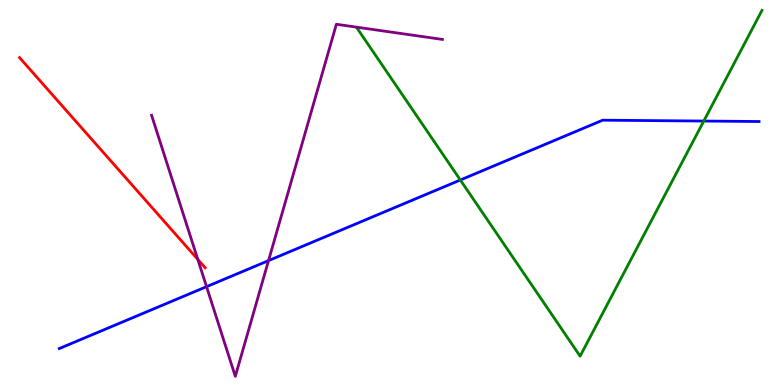[{'lines': ['blue', 'red'], 'intersections': []}, {'lines': ['green', 'red'], 'intersections': []}, {'lines': ['purple', 'red'], 'intersections': [{'x': 2.55, 'y': 3.26}]}, {'lines': ['blue', 'green'], 'intersections': [{'x': 5.94, 'y': 5.32}, {'x': 9.08, 'y': 6.86}]}, {'lines': ['blue', 'purple'], 'intersections': [{'x': 2.67, 'y': 2.55}, {'x': 3.46, 'y': 3.23}]}, {'lines': ['green', 'purple'], 'intersections': []}]